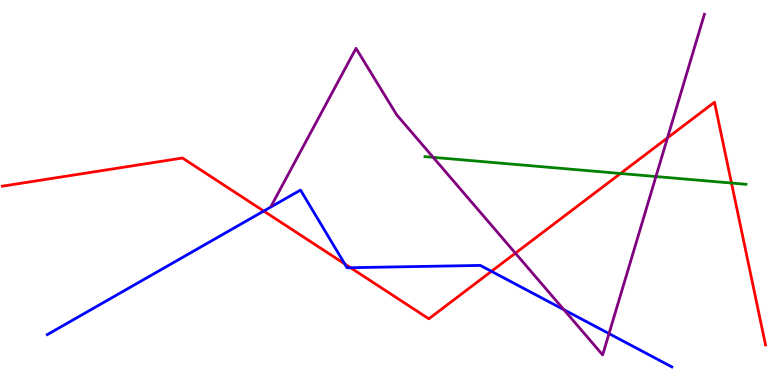[{'lines': ['blue', 'red'], 'intersections': [{'x': 3.4, 'y': 4.52}, {'x': 4.45, 'y': 3.14}, {'x': 4.52, 'y': 3.05}, {'x': 6.34, 'y': 2.95}]}, {'lines': ['green', 'red'], 'intersections': [{'x': 8.01, 'y': 5.49}, {'x': 9.44, 'y': 5.25}]}, {'lines': ['purple', 'red'], 'intersections': [{'x': 6.65, 'y': 3.42}, {'x': 8.61, 'y': 6.42}]}, {'lines': ['blue', 'green'], 'intersections': []}, {'lines': ['blue', 'purple'], 'intersections': [{'x': 7.28, 'y': 1.96}, {'x': 7.86, 'y': 1.33}]}, {'lines': ['green', 'purple'], 'intersections': [{'x': 5.59, 'y': 5.91}, {'x': 8.46, 'y': 5.41}]}]